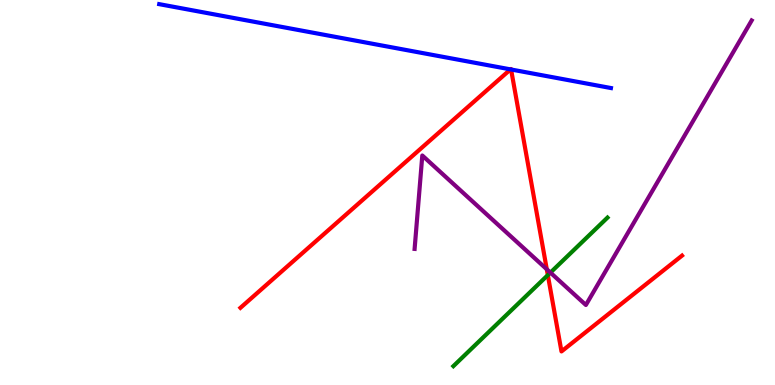[{'lines': ['blue', 'red'], 'intersections': [{'x': 6.59, 'y': 8.2}, {'x': 6.59, 'y': 8.19}]}, {'lines': ['green', 'red'], 'intersections': [{'x': 7.07, 'y': 2.85}]}, {'lines': ['purple', 'red'], 'intersections': [{'x': 7.06, 'y': 3.01}]}, {'lines': ['blue', 'green'], 'intersections': []}, {'lines': ['blue', 'purple'], 'intersections': []}, {'lines': ['green', 'purple'], 'intersections': [{'x': 7.1, 'y': 2.92}]}]